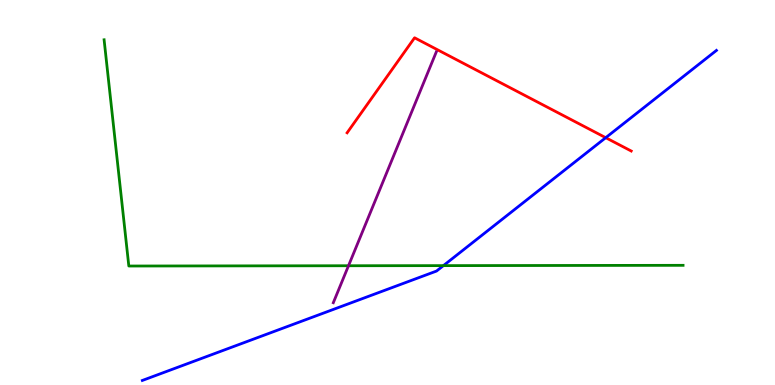[{'lines': ['blue', 'red'], 'intersections': [{'x': 7.82, 'y': 6.42}]}, {'lines': ['green', 'red'], 'intersections': []}, {'lines': ['purple', 'red'], 'intersections': []}, {'lines': ['blue', 'green'], 'intersections': [{'x': 5.72, 'y': 3.1}]}, {'lines': ['blue', 'purple'], 'intersections': []}, {'lines': ['green', 'purple'], 'intersections': [{'x': 4.5, 'y': 3.1}]}]